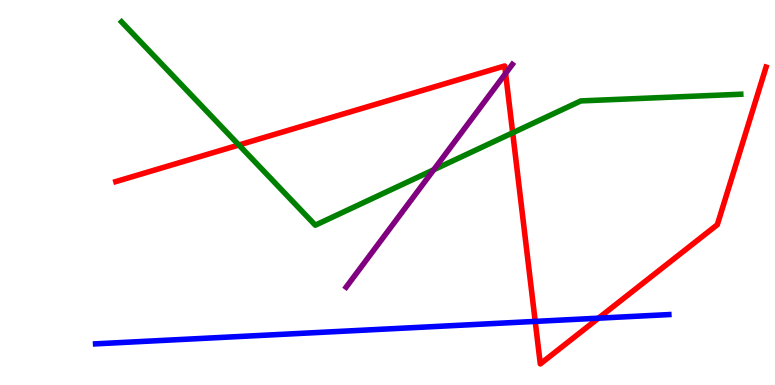[{'lines': ['blue', 'red'], 'intersections': [{'x': 6.91, 'y': 1.65}, {'x': 7.72, 'y': 1.74}]}, {'lines': ['green', 'red'], 'intersections': [{'x': 3.08, 'y': 6.23}, {'x': 6.62, 'y': 6.55}]}, {'lines': ['purple', 'red'], 'intersections': [{'x': 6.52, 'y': 8.09}]}, {'lines': ['blue', 'green'], 'intersections': []}, {'lines': ['blue', 'purple'], 'intersections': []}, {'lines': ['green', 'purple'], 'intersections': [{'x': 5.6, 'y': 5.59}]}]